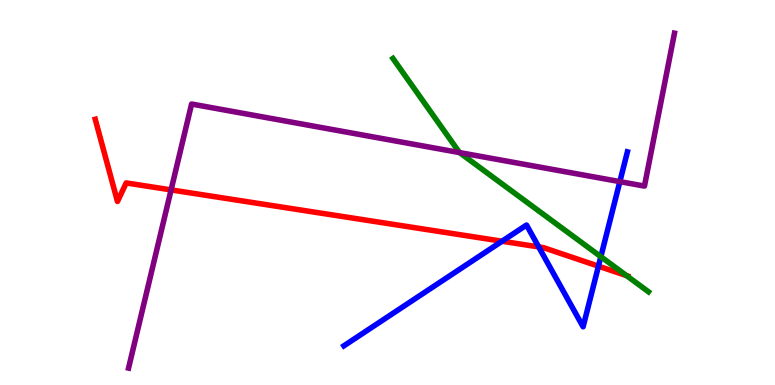[{'lines': ['blue', 'red'], 'intersections': [{'x': 6.48, 'y': 3.73}, {'x': 6.95, 'y': 3.59}, {'x': 7.72, 'y': 3.09}]}, {'lines': ['green', 'red'], 'intersections': [{'x': 8.08, 'y': 2.84}]}, {'lines': ['purple', 'red'], 'intersections': [{'x': 2.21, 'y': 5.07}]}, {'lines': ['blue', 'green'], 'intersections': [{'x': 7.75, 'y': 3.33}]}, {'lines': ['blue', 'purple'], 'intersections': [{'x': 8.0, 'y': 5.28}]}, {'lines': ['green', 'purple'], 'intersections': [{'x': 5.93, 'y': 6.04}]}]